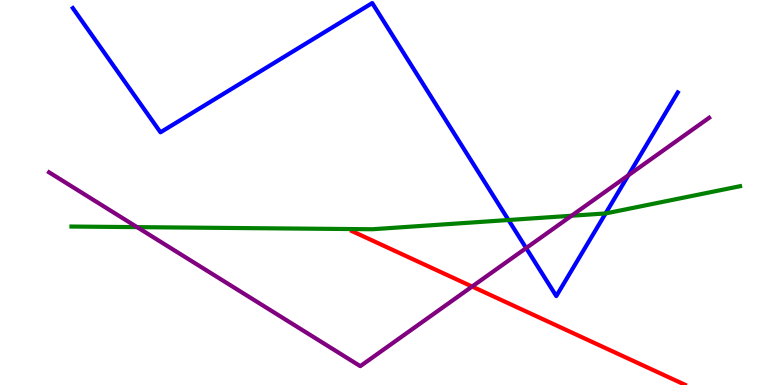[{'lines': ['blue', 'red'], 'intersections': []}, {'lines': ['green', 'red'], 'intersections': []}, {'lines': ['purple', 'red'], 'intersections': [{'x': 6.09, 'y': 2.56}]}, {'lines': ['blue', 'green'], 'intersections': [{'x': 6.56, 'y': 4.29}, {'x': 7.81, 'y': 4.46}]}, {'lines': ['blue', 'purple'], 'intersections': [{'x': 6.79, 'y': 3.56}, {'x': 8.11, 'y': 5.45}]}, {'lines': ['green', 'purple'], 'intersections': [{'x': 1.77, 'y': 4.1}, {'x': 7.37, 'y': 4.4}]}]